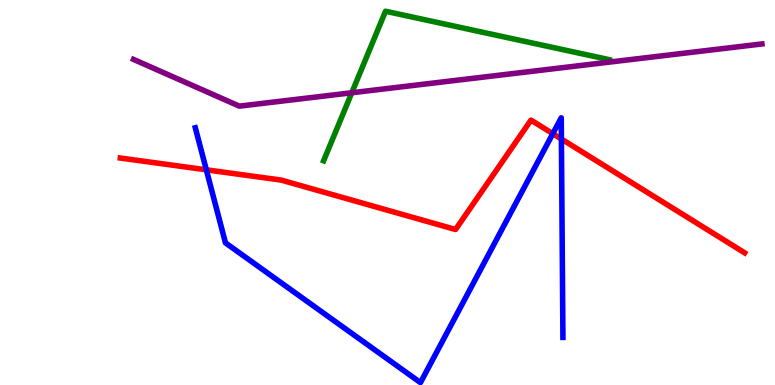[{'lines': ['blue', 'red'], 'intersections': [{'x': 2.66, 'y': 5.59}, {'x': 7.13, 'y': 6.53}, {'x': 7.24, 'y': 6.39}]}, {'lines': ['green', 'red'], 'intersections': []}, {'lines': ['purple', 'red'], 'intersections': []}, {'lines': ['blue', 'green'], 'intersections': []}, {'lines': ['blue', 'purple'], 'intersections': []}, {'lines': ['green', 'purple'], 'intersections': [{'x': 4.54, 'y': 7.59}]}]